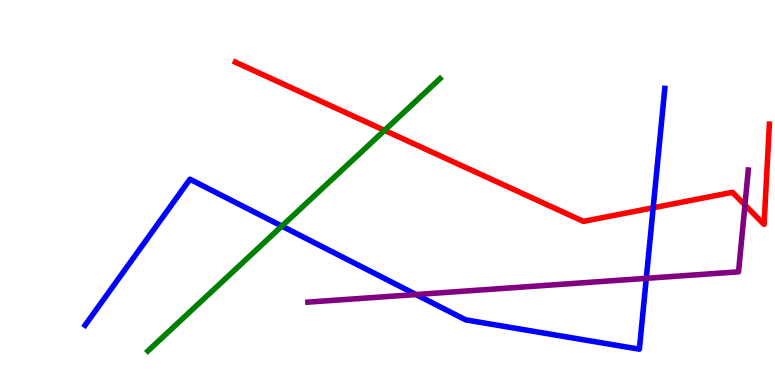[{'lines': ['blue', 'red'], 'intersections': [{'x': 8.43, 'y': 4.6}]}, {'lines': ['green', 'red'], 'intersections': [{'x': 4.96, 'y': 6.61}]}, {'lines': ['purple', 'red'], 'intersections': [{'x': 9.61, 'y': 4.68}]}, {'lines': ['blue', 'green'], 'intersections': [{'x': 3.64, 'y': 4.13}]}, {'lines': ['blue', 'purple'], 'intersections': [{'x': 5.37, 'y': 2.35}, {'x': 8.34, 'y': 2.77}]}, {'lines': ['green', 'purple'], 'intersections': []}]